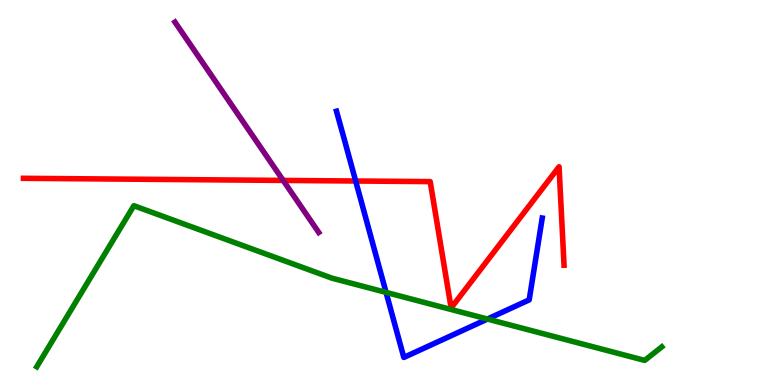[{'lines': ['blue', 'red'], 'intersections': [{'x': 4.59, 'y': 5.3}]}, {'lines': ['green', 'red'], 'intersections': []}, {'lines': ['purple', 'red'], 'intersections': [{'x': 3.65, 'y': 5.31}]}, {'lines': ['blue', 'green'], 'intersections': [{'x': 4.98, 'y': 2.41}, {'x': 6.29, 'y': 1.71}]}, {'lines': ['blue', 'purple'], 'intersections': []}, {'lines': ['green', 'purple'], 'intersections': []}]